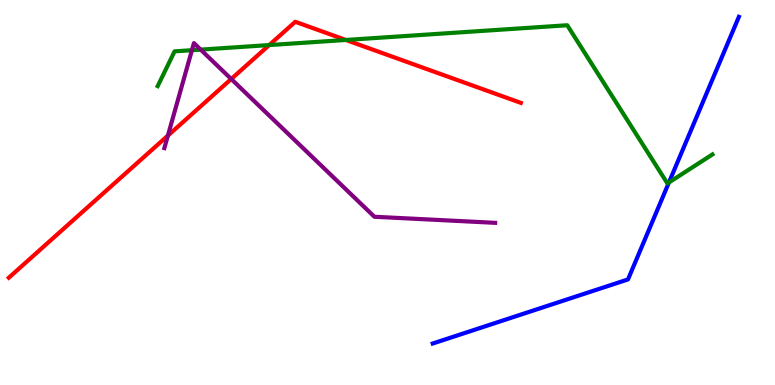[{'lines': ['blue', 'red'], 'intersections': []}, {'lines': ['green', 'red'], 'intersections': [{'x': 3.47, 'y': 8.83}, {'x': 4.46, 'y': 8.96}]}, {'lines': ['purple', 'red'], 'intersections': [{'x': 2.17, 'y': 6.48}, {'x': 2.98, 'y': 7.95}]}, {'lines': ['blue', 'green'], 'intersections': [{'x': 8.63, 'y': 5.26}]}, {'lines': ['blue', 'purple'], 'intersections': []}, {'lines': ['green', 'purple'], 'intersections': [{'x': 2.48, 'y': 8.7}, {'x': 2.59, 'y': 8.71}]}]